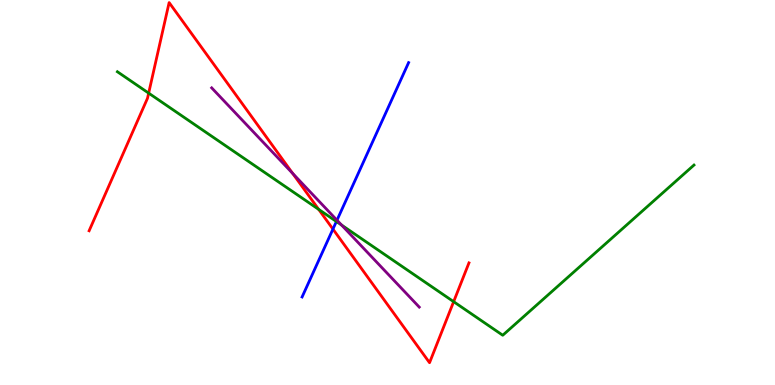[{'lines': ['blue', 'red'], 'intersections': [{'x': 4.3, 'y': 4.05}]}, {'lines': ['green', 'red'], 'intersections': [{'x': 1.92, 'y': 7.58}, {'x': 4.11, 'y': 4.56}, {'x': 5.85, 'y': 2.16}]}, {'lines': ['purple', 'red'], 'intersections': [{'x': 3.78, 'y': 5.5}]}, {'lines': ['blue', 'green'], 'intersections': [{'x': 4.34, 'y': 4.25}]}, {'lines': ['blue', 'purple'], 'intersections': [{'x': 4.35, 'y': 4.28}]}, {'lines': ['green', 'purple'], 'intersections': [{'x': 4.41, 'y': 4.16}]}]